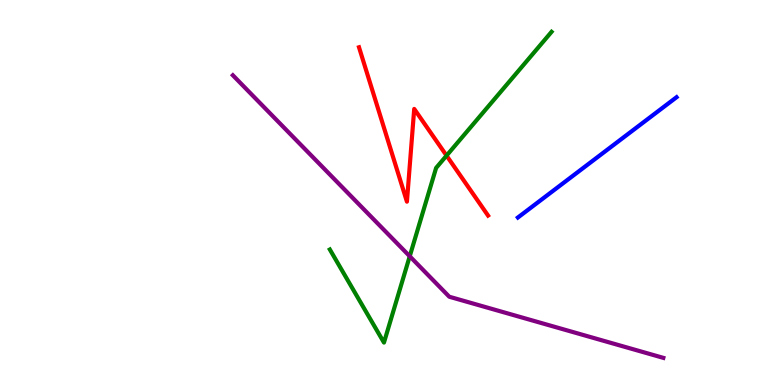[{'lines': ['blue', 'red'], 'intersections': []}, {'lines': ['green', 'red'], 'intersections': [{'x': 5.76, 'y': 5.96}]}, {'lines': ['purple', 'red'], 'intersections': []}, {'lines': ['blue', 'green'], 'intersections': []}, {'lines': ['blue', 'purple'], 'intersections': []}, {'lines': ['green', 'purple'], 'intersections': [{'x': 5.29, 'y': 3.34}]}]